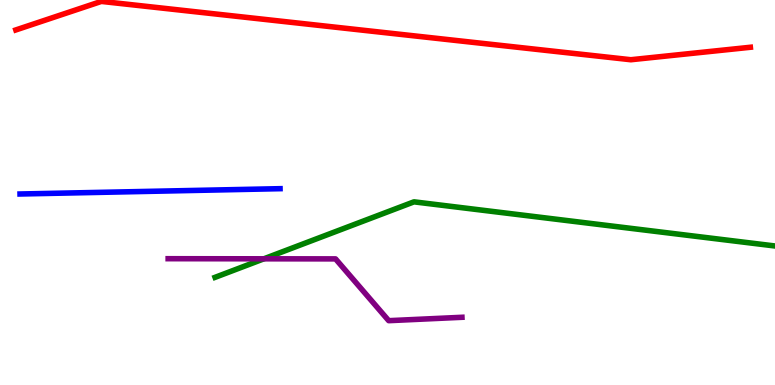[{'lines': ['blue', 'red'], 'intersections': []}, {'lines': ['green', 'red'], 'intersections': []}, {'lines': ['purple', 'red'], 'intersections': []}, {'lines': ['blue', 'green'], 'intersections': []}, {'lines': ['blue', 'purple'], 'intersections': []}, {'lines': ['green', 'purple'], 'intersections': [{'x': 3.41, 'y': 3.28}]}]